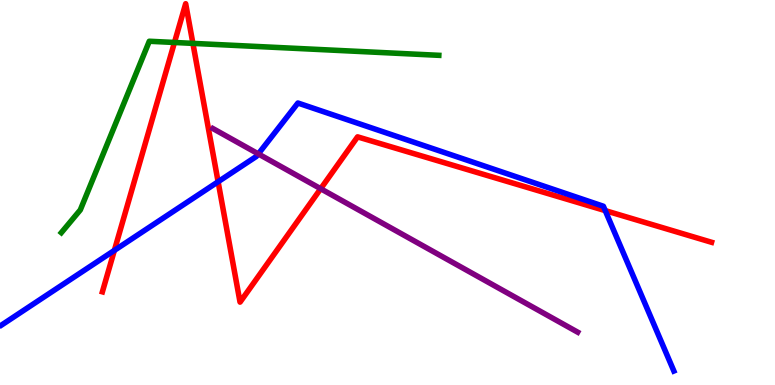[{'lines': ['blue', 'red'], 'intersections': [{'x': 1.48, 'y': 3.5}, {'x': 2.81, 'y': 5.28}, {'x': 7.81, 'y': 4.53}]}, {'lines': ['green', 'red'], 'intersections': [{'x': 2.25, 'y': 8.9}, {'x': 2.49, 'y': 8.87}]}, {'lines': ['purple', 'red'], 'intersections': [{'x': 4.14, 'y': 5.1}]}, {'lines': ['blue', 'green'], 'intersections': []}, {'lines': ['blue', 'purple'], 'intersections': [{'x': 3.33, 'y': 6.0}]}, {'lines': ['green', 'purple'], 'intersections': []}]